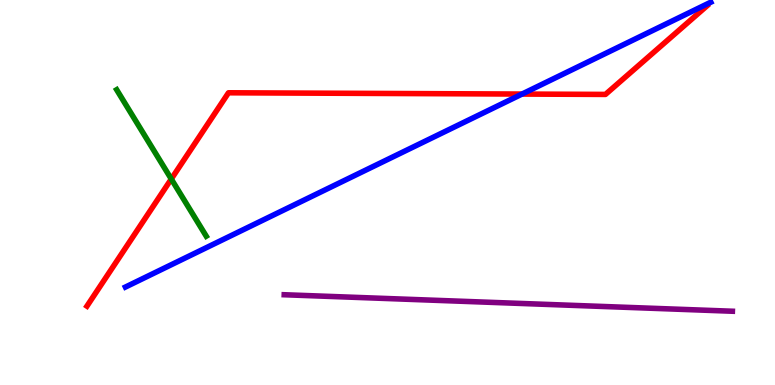[{'lines': ['blue', 'red'], 'intersections': [{'x': 6.74, 'y': 7.56}]}, {'lines': ['green', 'red'], 'intersections': [{'x': 2.21, 'y': 5.35}]}, {'lines': ['purple', 'red'], 'intersections': []}, {'lines': ['blue', 'green'], 'intersections': []}, {'lines': ['blue', 'purple'], 'intersections': []}, {'lines': ['green', 'purple'], 'intersections': []}]